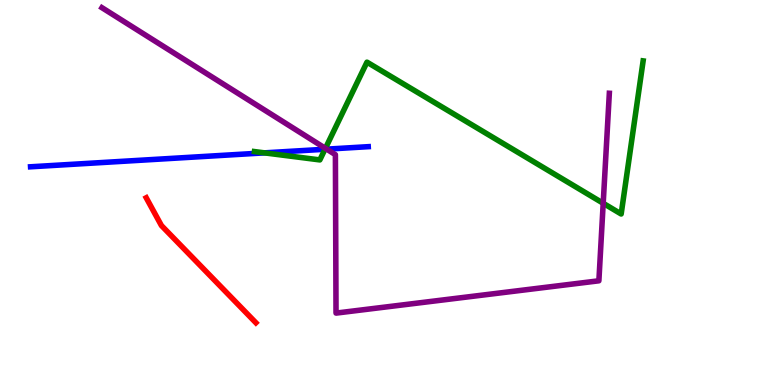[{'lines': ['blue', 'red'], 'intersections': []}, {'lines': ['green', 'red'], 'intersections': []}, {'lines': ['purple', 'red'], 'intersections': []}, {'lines': ['blue', 'green'], 'intersections': [{'x': 3.41, 'y': 6.03}, {'x': 4.19, 'y': 6.12}]}, {'lines': ['blue', 'purple'], 'intersections': [{'x': 4.22, 'y': 6.13}]}, {'lines': ['green', 'purple'], 'intersections': [{'x': 4.2, 'y': 6.15}, {'x': 7.78, 'y': 4.72}]}]